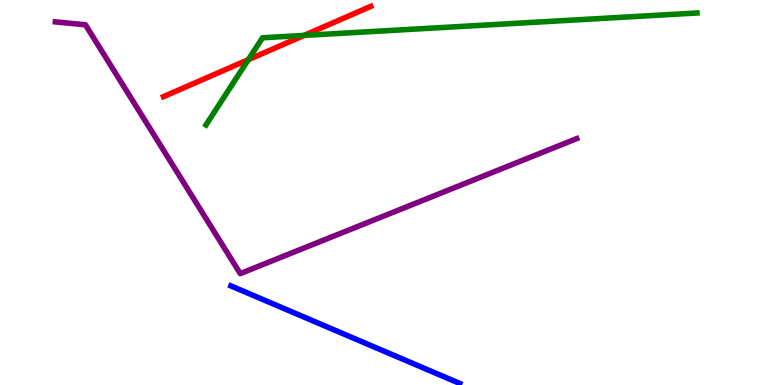[{'lines': ['blue', 'red'], 'intersections': []}, {'lines': ['green', 'red'], 'intersections': [{'x': 3.2, 'y': 8.45}, {'x': 3.92, 'y': 9.08}]}, {'lines': ['purple', 'red'], 'intersections': []}, {'lines': ['blue', 'green'], 'intersections': []}, {'lines': ['blue', 'purple'], 'intersections': []}, {'lines': ['green', 'purple'], 'intersections': []}]